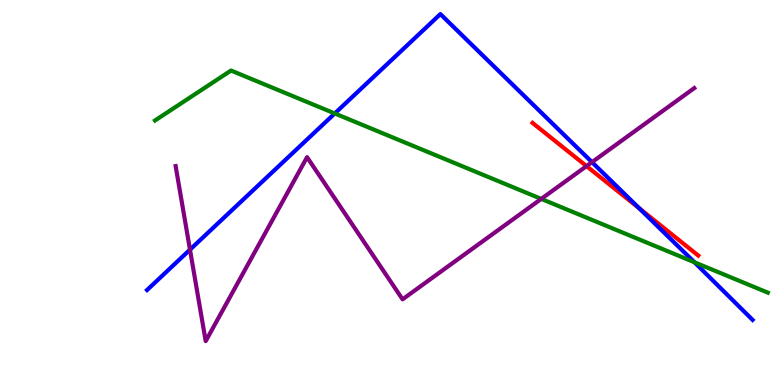[{'lines': ['blue', 'red'], 'intersections': [{'x': 8.25, 'y': 4.59}]}, {'lines': ['green', 'red'], 'intersections': []}, {'lines': ['purple', 'red'], 'intersections': [{'x': 7.57, 'y': 5.69}]}, {'lines': ['blue', 'green'], 'intersections': [{'x': 4.32, 'y': 7.05}, {'x': 8.96, 'y': 3.19}]}, {'lines': ['blue', 'purple'], 'intersections': [{'x': 2.45, 'y': 3.52}, {'x': 7.64, 'y': 5.79}]}, {'lines': ['green', 'purple'], 'intersections': [{'x': 6.98, 'y': 4.83}]}]